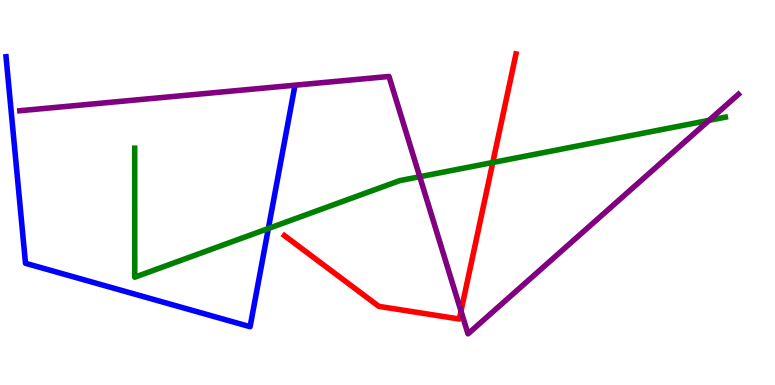[{'lines': ['blue', 'red'], 'intersections': []}, {'lines': ['green', 'red'], 'intersections': [{'x': 6.36, 'y': 5.78}]}, {'lines': ['purple', 'red'], 'intersections': [{'x': 5.95, 'y': 1.92}]}, {'lines': ['blue', 'green'], 'intersections': [{'x': 3.46, 'y': 4.06}]}, {'lines': ['blue', 'purple'], 'intersections': []}, {'lines': ['green', 'purple'], 'intersections': [{'x': 5.42, 'y': 5.41}, {'x': 9.15, 'y': 6.87}]}]